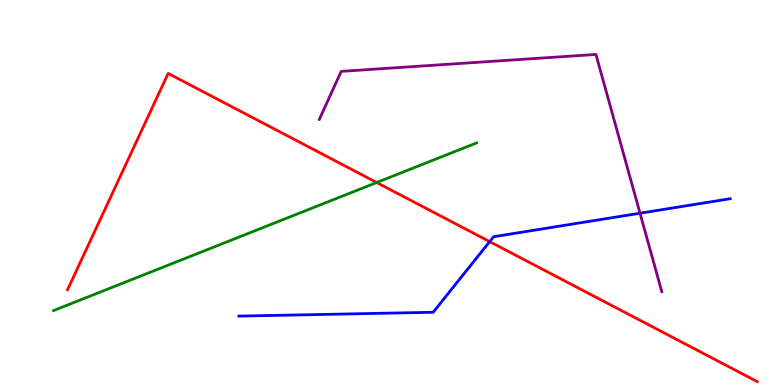[{'lines': ['blue', 'red'], 'intersections': [{'x': 6.32, 'y': 3.72}]}, {'lines': ['green', 'red'], 'intersections': [{'x': 4.86, 'y': 5.26}]}, {'lines': ['purple', 'red'], 'intersections': []}, {'lines': ['blue', 'green'], 'intersections': []}, {'lines': ['blue', 'purple'], 'intersections': [{'x': 8.26, 'y': 4.46}]}, {'lines': ['green', 'purple'], 'intersections': []}]